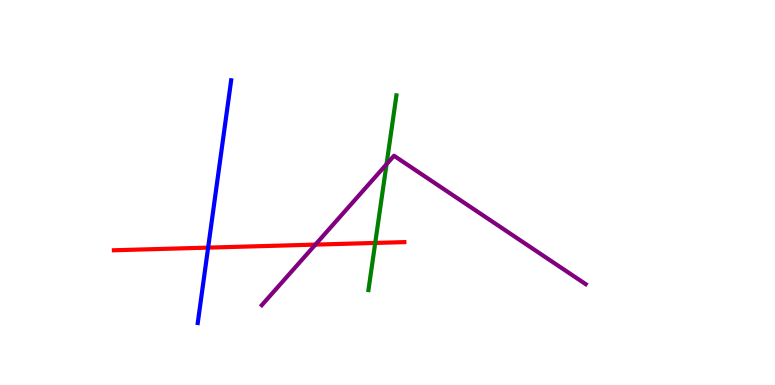[{'lines': ['blue', 'red'], 'intersections': [{'x': 2.69, 'y': 3.57}]}, {'lines': ['green', 'red'], 'intersections': [{'x': 4.84, 'y': 3.69}]}, {'lines': ['purple', 'red'], 'intersections': [{'x': 4.07, 'y': 3.65}]}, {'lines': ['blue', 'green'], 'intersections': []}, {'lines': ['blue', 'purple'], 'intersections': []}, {'lines': ['green', 'purple'], 'intersections': [{'x': 4.99, 'y': 5.73}]}]